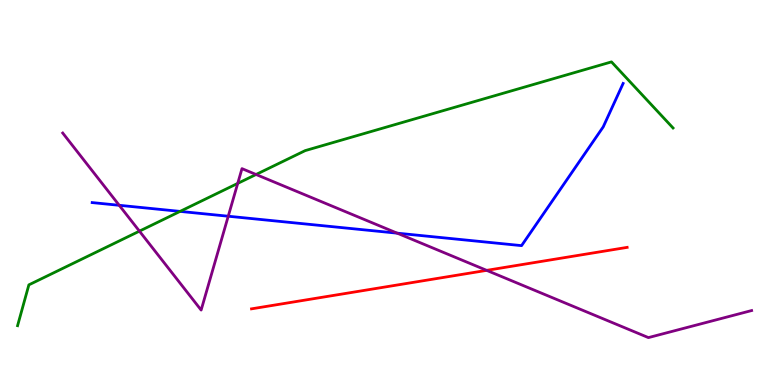[{'lines': ['blue', 'red'], 'intersections': []}, {'lines': ['green', 'red'], 'intersections': []}, {'lines': ['purple', 'red'], 'intersections': [{'x': 6.28, 'y': 2.98}]}, {'lines': ['blue', 'green'], 'intersections': [{'x': 2.32, 'y': 4.51}]}, {'lines': ['blue', 'purple'], 'intersections': [{'x': 1.54, 'y': 4.67}, {'x': 2.95, 'y': 4.38}, {'x': 5.13, 'y': 3.94}]}, {'lines': ['green', 'purple'], 'intersections': [{'x': 1.8, 'y': 4.0}, {'x': 3.07, 'y': 5.24}, {'x': 3.3, 'y': 5.47}]}]